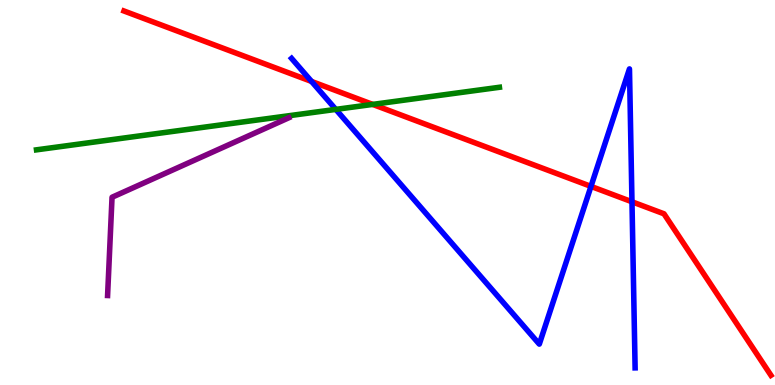[{'lines': ['blue', 'red'], 'intersections': [{'x': 4.02, 'y': 7.88}, {'x': 7.63, 'y': 5.16}, {'x': 8.15, 'y': 4.76}]}, {'lines': ['green', 'red'], 'intersections': [{'x': 4.81, 'y': 7.29}]}, {'lines': ['purple', 'red'], 'intersections': []}, {'lines': ['blue', 'green'], 'intersections': [{'x': 4.33, 'y': 7.16}]}, {'lines': ['blue', 'purple'], 'intersections': []}, {'lines': ['green', 'purple'], 'intersections': []}]